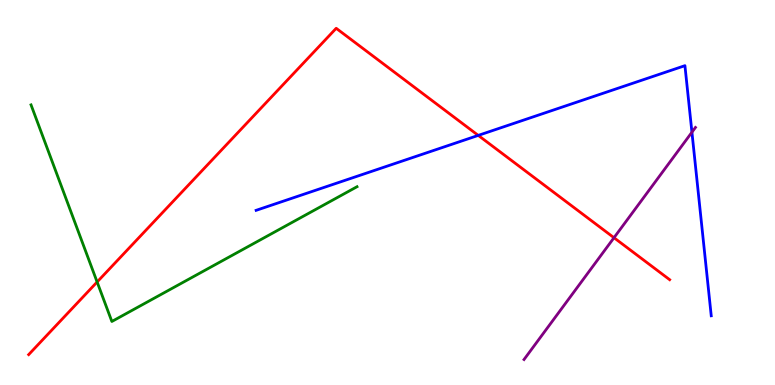[{'lines': ['blue', 'red'], 'intersections': [{'x': 6.17, 'y': 6.48}]}, {'lines': ['green', 'red'], 'intersections': [{'x': 1.25, 'y': 2.68}]}, {'lines': ['purple', 'red'], 'intersections': [{'x': 7.92, 'y': 3.83}]}, {'lines': ['blue', 'green'], 'intersections': []}, {'lines': ['blue', 'purple'], 'intersections': [{'x': 8.93, 'y': 6.57}]}, {'lines': ['green', 'purple'], 'intersections': []}]